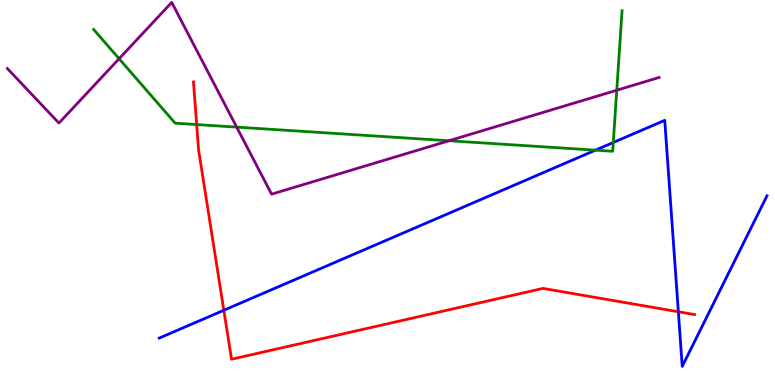[{'lines': ['blue', 'red'], 'intersections': [{'x': 2.89, 'y': 1.94}, {'x': 8.75, 'y': 1.9}]}, {'lines': ['green', 'red'], 'intersections': [{'x': 2.54, 'y': 6.76}]}, {'lines': ['purple', 'red'], 'intersections': []}, {'lines': ['blue', 'green'], 'intersections': [{'x': 7.68, 'y': 6.1}, {'x': 7.91, 'y': 6.3}]}, {'lines': ['blue', 'purple'], 'intersections': []}, {'lines': ['green', 'purple'], 'intersections': [{'x': 1.54, 'y': 8.47}, {'x': 3.05, 'y': 6.7}, {'x': 5.79, 'y': 6.34}, {'x': 7.96, 'y': 7.66}]}]